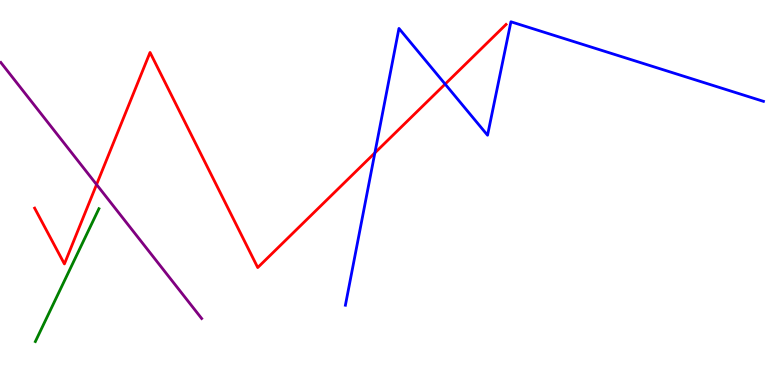[{'lines': ['blue', 'red'], 'intersections': [{'x': 4.84, 'y': 6.03}, {'x': 5.74, 'y': 7.82}]}, {'lines': ['green', 'red'], 'intersections': []}, {'lines': ['purple', 'red'], 'intersections': [{'x': 1.25, 'y': 5.21}]}, {'lines': ['blue', 'green'], 'intersections': []}, {'lines': ['blue', 'purple'], 'intersections': []}, {'lines': ['green', 'purple'], 'intersections': []}]